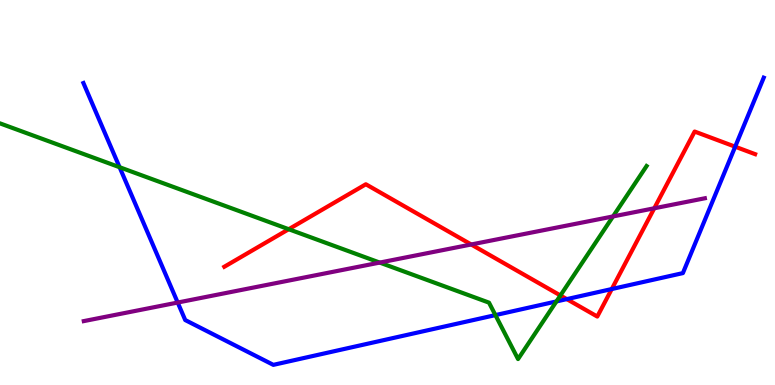[{'lines': ['blue', 'red'], 'intersections': [{'x': 7.31, 'y': 2.23}, {'x': 7.89, 'y': 2.49}, {'x': 9.49, 'y': 6.19}]}, {'lines': ['green', 'red'], 'intersections': [{'x': 3.73, 'y': 4.05}, {'x': 7.23, 'y': 2.33}]}, {'lines': ['purple', 'red'], 'intersections': [{'x': 6.08, 'y': 3.65}, {'x': 8.44, 'y': 4.59}]}, {'lines': ['blue', 'green'], 'intersections': [{'x': 1.54, 'y': 5.66}, {'x': 6.39, 'y': 1.82}, {'x': 7.18, 'y': 2.17}]}, {'lines': ['blue', 'purple'], 'intersections': [{'x': 2.29, 'y': 2.14}]}, {'lines': ['green', 'purple'], 'intersections': [{'x': 4.9, 'y': 3.18}, {'x': 7.91, 'y': 4.38}]}]